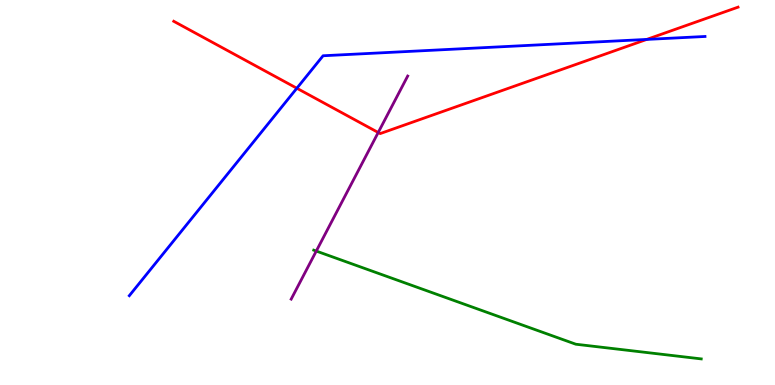[{'lines': ['blue', 'red'], 'intersections': [{'x': 3.83, 'y': 7.71}, {'x': 8.35, 'y': 8.98}]}, {'lines': ['green', 'red'], 'intersections': []}, {'lines': ['purple', 'red'], 'intersections': [{'x': 4.88, 'y': 6.56}]}, {'lines': ['blue', 'green'], 'intersections': []}, {'lines': ['blue', 'purple'], 'intersections': []}, {'lines': ['green', 'purple'], 'intersections': [{'x': 4.08, 'y': 3.48}]}]